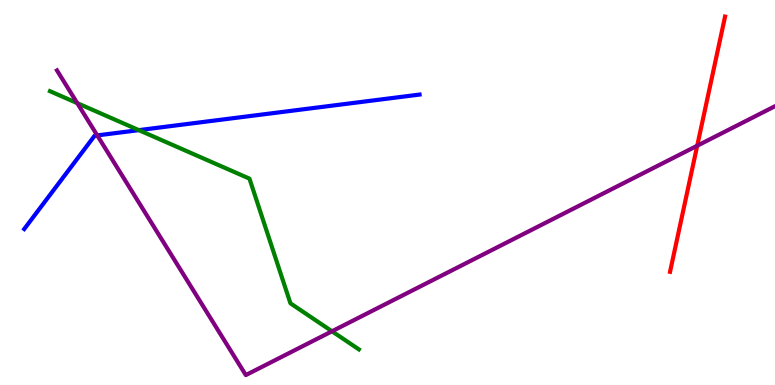[{'lines': ['blue', 'red'], 'intersections': []}, {'lines': ['green', 'red'], 'intersections': []}, {'lines': ['purple', 'red'], 'intersections': [{'x': 9.0, 'y': 6.21}]}, {'lines': ['blue', 'green'], 'intersections': [{'x': 1.79, 'y': 6.62}]}, {'lines': ['blue', 'purple'], 'intersections': [{'x': 1.25, 'y': 6.48}]}, {'lines': ['green', 'purple'], 'intersections': [{'x': 0.997, 'y': 7.32}, {'x': 4.28, 'y': 1.4}]}]